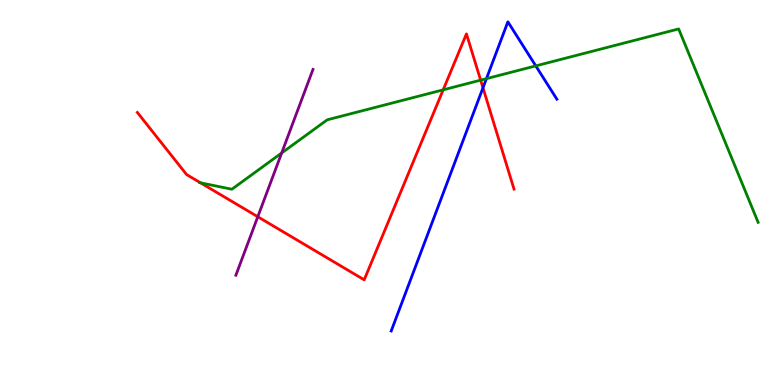[{'lines': ['blue', 'red'], 'intersections': [{'x': 6.23, 'y': 7.72}]}, {'lines': ['green', 'red'], 'intersections': [{'x': 2.59, 'y': 5.25}, {'x': 5.72, 'y': 7.67}, {'x': 6.2, 'y': 7.92}]}, {'lines': ['purple', 'red'], 'intersections': [{'x': 3.33, 'y': 4.37}]}, {'lines': ['blue', 'green'], 'intersections': [{'x': 6.28, 'y': 7.96}, {'x': 6.91, 'y': 8.29}]}, {'lines': ['blue', 'purple'], 'intersections': []}, {'lines': ['green', 'purple'], 'intersections': [{'x': 3.63, 'y': 6.03}]}]